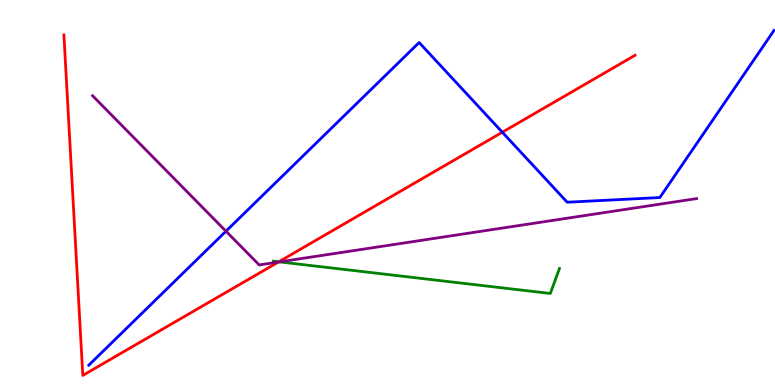[{'lines': ['blue', 'red'], 'intersections': [{'x': 6.48, 'y': 6.57}]}, {'lines': ['green', 'red'], 'intersections': [{'x': 3.6, 'y': 3.2}]}, {'lines': ['purple', 'red'], 'intersections': [{'x': 3.59, 'y': 3.19}]}, {'lines': ['blue', 'green'], 'intersections': []}, {'lines': ['blue', 'purple'], 'intersections': [{'x': 2.92, 'y': 3.99}]}, {'lines': ['green', 'purple'], 'intersections': [{'x': 3.61, 'y': 3.2}]}]